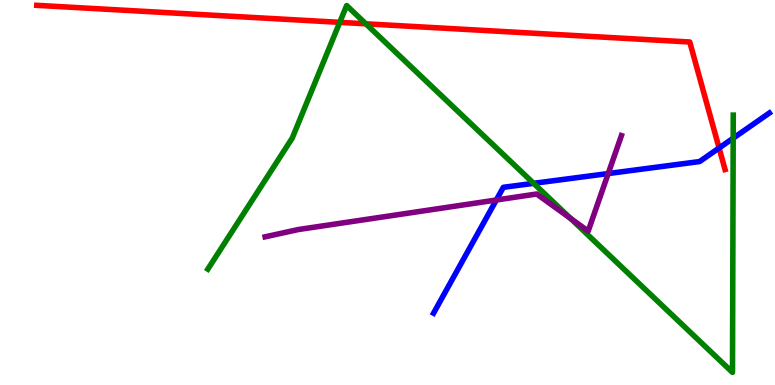[{'lines': ['blue', 'red'], 'intersections': [{'x': 9.28, 'y': 6.16}]}, {'lines': ['green', 'red'], 'intersections': [{'x': 4.38, 'y': 9.42}, {'x': 4.72, 'y': 9.38}]}, {'lines': ['purple', 'red'], 'intersections': []}, {'lines': ['blue', 'green'], 'intersections': [{'x': 6.89, 'y': 5.24}, {'x': 9.46, 'y': 6.41}]}, {'lines': ['blue', 'purple'], 'intersections': [{'x': 6.4, 'y': 4.8}, {'x': 7.85, 'y': 5.49}]}, {'lines': ['green', 'purple'], 'intersections': [{'x': 7.36, 'y': 4.33}]}]